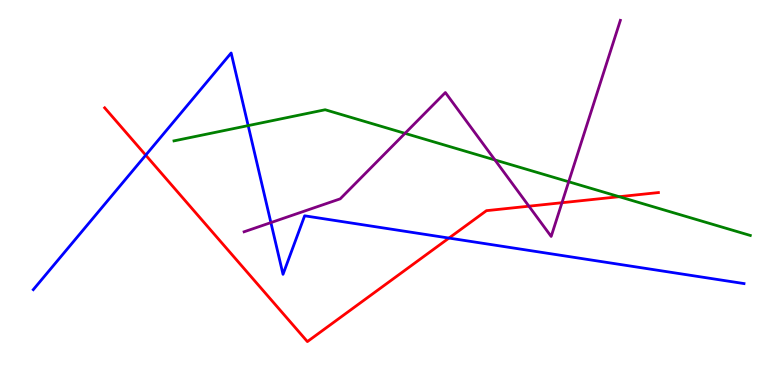[{'lines': ['blue', 'red'], 'intersections': [{'x': 1.88, 'y': 5.97}, {'x': 5.79, 'y': 3.82}]}, {'lines': ['green', 'red'], 'intersections': [{'x': 7.99, 'y': 4.89}]}, {'lines': ['purple', 'red'], 'intersections': [{'x': 6.82, 'y': 4.64}, {'x': 7.25, 'y': 4.73}]}, {'lines': ['blue', 'green'], 'intersections': [{'x': 3.2, 'y': 6.74}]}, {'lines': ['blue', 'purple'], 'intersections': [{'x': 3.5, 'y': 4.22}]}, {'lines': ['green', 'purple'], 'intersections': [{'x': 5.23, 'y': 6.54}, {'x': 6.39, 'y': 5.85}, {'x': 7.34, 'y': 5.28}]}]